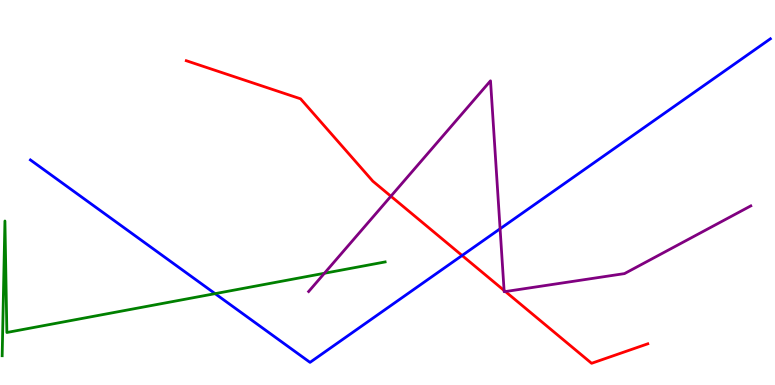[{'lines': ['blue', 'red'], 'intersections': [{'x': 5.96, 'y': 3.36}]}, {'lines': ['green', 'red'], 'intersections': []}, {'lines': ['purple', 'red'], 'intersections': [{'x': 5.04, 'y': 4.9}, {'x': 6.5, 'y': 2.46}, {'x': 6.52, 'y': 2.43}]}, {'lines': ['blue', 'green'], 'intersections': [{'x': 2.78, 'y': 2.37}]}, {'lines': ['blue', 'purple'], 'intersections': [{'x': 6.45, 'y': 4.06}]}, {'lines': ['green', 'purple'], 'intersections': [{'x': 4.19, 'y': 2.9}]}]